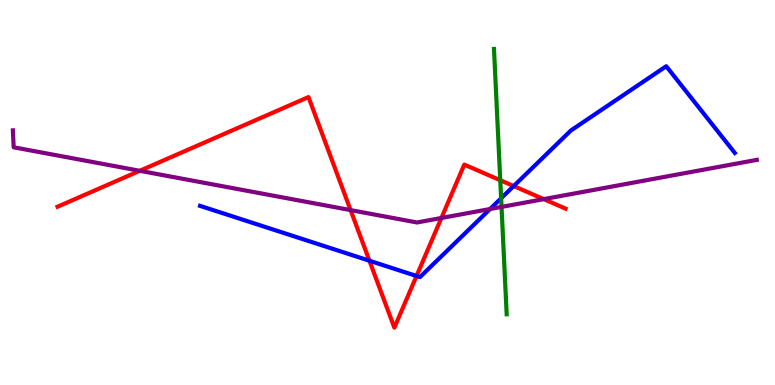[{'lines': ['blue', 'red'], 'intersections': [{'x': 4.77, 'y': 3.23}, {'x': 5.37, 'y': 2.83}, {'x': 6.63, 'y': 5.17}]}, {'lines': ['green', 'red'], 'intersections': [{'x': 6.46, 'y': 5.32}]}, {'lines': ['purple', 'red'], 'intersections': [{'x': 1.8, 'y': 5.56}, {'x': 4.52, 'y': 4.54}, {'x': 5.7, 'y': 4.34}, {'x': 7.02, 'y': 4.83}]}, {'lines': ['blue', 'green'], 'intersections': [{'x': 6.47, 'y': 4.85}]}, {'lines': ['blue', 'purple'], 'intersections': [{'x': 6.32, 'y': 4.57}]}, {'lines': ['green', 'purple'], 'intersections': [{'x': 6.47, 'y': 4.63}]}]